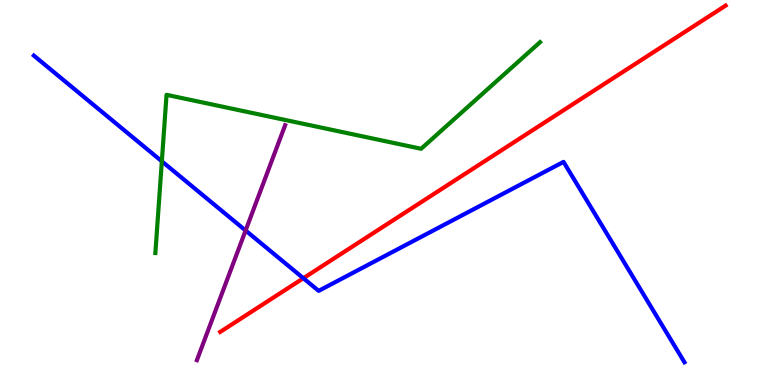[{'lines': ['blue', 'red'], 'intersections': [{'x': 3.91, 'y': 2.77}]}, {'lines': ['green', 'red'], 'intersections': []}, {'lines': ['purple', 'red'], 'intersections': []}, {'lines': ['blue', 'green'], 'intersections': [{'x': 2.09, 'y': 5.81}]}, {'lines': ['blue', 'purple'], 'intersections': [{'x': 3.17, 'y': 4.01}]}, {'lines': ['green', 'purple'], 'intersections': []}]